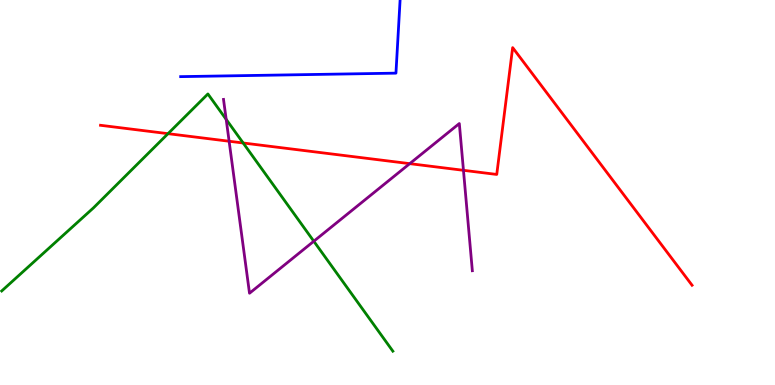[{'lines': ['blue', 'red'], 'intersections': []}, {'lines': ['green', 'red'], 'intersections': [{'x': 2.17, 'y': 6.53}, {'x': 3.14, 'y': 6.29}]}, {'lines': ['purple', 'red'], 'intersections': [{'x': 2.96, 'y': 6.33}, {'x': 5.29, 'y': 5.75}, {'x': 5.98, 'y': 5.58}]}, {'lines': ['blue', 'green'], 'intersections': []}, {'lines': ['blue', 'purple'], 'intersections': []}, {'lines': ['green', 'purple'], 'intersections': [{'x': 2.92, 'y': 6.9}, {'x': 4.05, 'y': 3.73}]}]